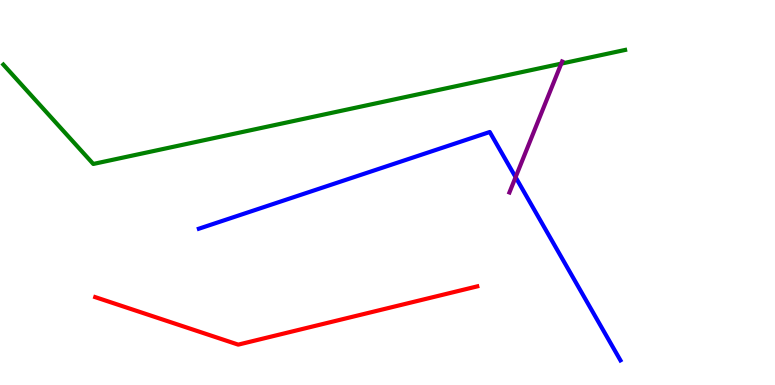[{'lines': ['blue', 'red'], 'intersections': []}, {'lines': ['green', 'red'], 'intersections': []}, {'lines': ['purple', 'red'], 'intersections': []}, {'lines': ['blue', 'green'], 'intersections': []}, {'lines': ['blue', 'purple'], 'intersections': [{'x': 6.65, 'y': 5.4}]}, {'lines': ['green', 'purple'], 'intersections': [{'x': 7.24, 'y': 8.35}]}]